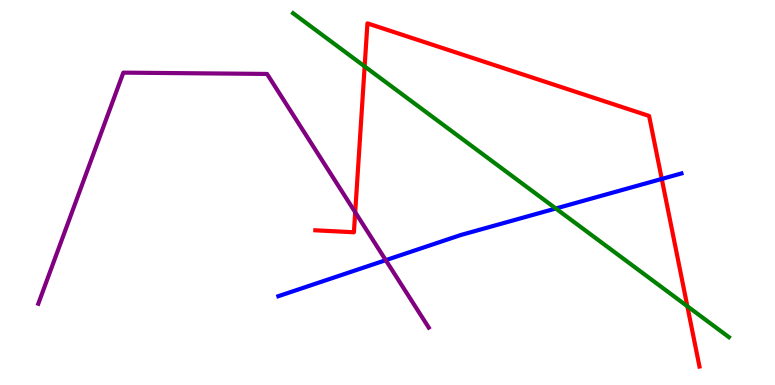[{'lines': ['blue', 'red'], 'intersections': [{'x': 8.54, 'y': 5.35}]}, {'lines': ['green', 'red'], 'intersections': [{'x': 4.71, 'y': 8.27}, {'x': 8.87, 'y': 2.05}]}, {'lines': ['purple', 'red'], 'intersections': [{'x': 4.58, 'y': 4.49}]}, {'lines': ['blue', 'green'], 'intersections': [{'x': 7.17, 'y': 4.58}]}, {'lines': ['blue', 'purple'], 'intersections': [{'x': 4.98, 'y': 3.24}]}, {'lines': ['green', 'purple'], 'intersections': []}]